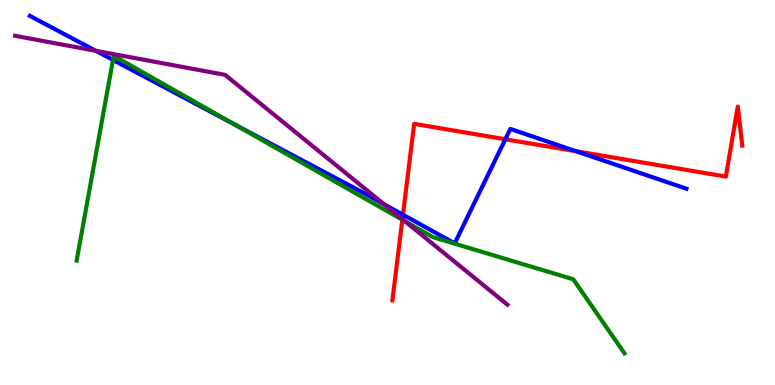[{'lines': ['blue', 'red'], 'intersections': [{'x': 5.2, 'y': 4.42}, {'x': 6.52, 'y': 6.38}, {'x': 7.43, 'y': 6.07}]}, {'lines': ['green', 'red'], 'intersections': [{'x': 5.19, 'y': 4.29}]}, {'lines': ['purple', 'red'], 'intersections': [{'x': 5.19, 'y': 4.31}]}, {'lines': ['blue', 'green'], 'intersections': [{'x': 1.46, 'y': 8.44}, {'x': 3.02, 'y': 6.78}]}, {'lines': ['blue', 'purple'], 'intersections': [{'x': 1.23, 'y': 8.68}, {'x': 4.96, 'y': 4.7}]}, {'lines': ['green', 'purple'], 'intersections': [{'x': 5.22, 'y': 4.25}]}]